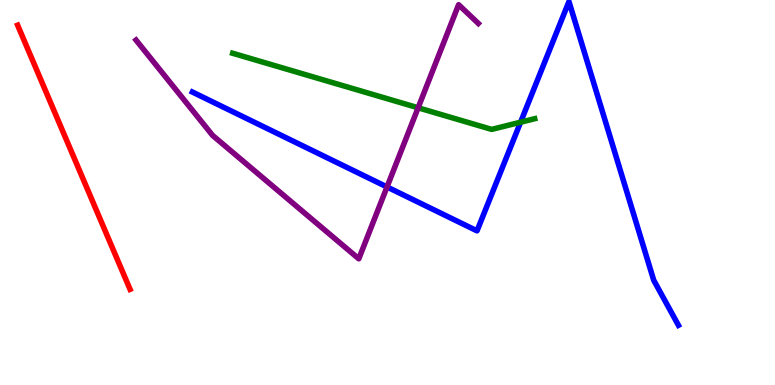[{'lines': ['blue', 'red'], 'intersections': []}, {'lines': ['green', 'red'], 'intersections': []}, {'lines': ['purple', 'red'], 'intersections': []}, {'lines': ['blue', 'green'], 'intersections': [{'x': 6.72, 'y': 6.83}]}, {'lines': ['blue', 'purple'], 'intersections': [{'x': 4.99, 'y': 5.14}]}, {'lines': ['green', 'purple'], 'intersections': [{'x': 5.4, 'y': 7.2}]}]